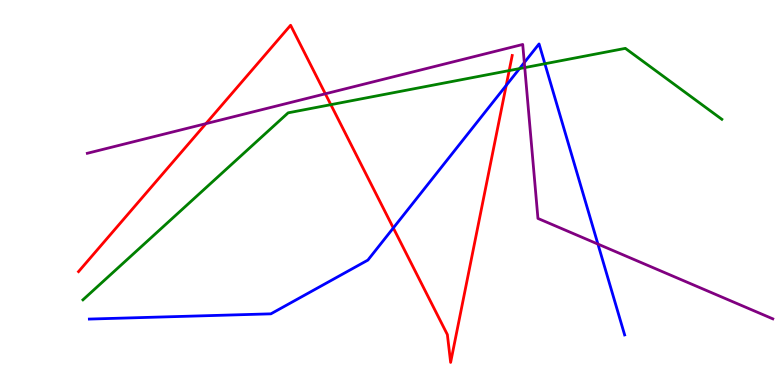[{'lines': ['blue', 'red'], 'intersections': [{'x': 5.08, 'y': 4.08}, {'x': 6.53, 'y': 7.78}]}, {'lines': ['green', 'red'], 'intersections': [{'x': 4.27, 'y': 7.28}, {'x': 6.57, 'y': 8.17}]}, {'lines': ['purple', 'red'], 'intersections': [{'x': 2.66, 'y': 6.79}, {'x': 4.2, 'y': 7.56}]}, {'lines': ['blue', 'green'], 'intersections': [{'x': 6.7, 'y': 8.22}, {'x': 7.03, 'y': 8.34}]}, {'lines': ['blue', 'purple'], 'intersections': [{'x': 6.77, 'y': 8.37}, {'x': 7.72, 'y': 3.66}]}, {'lines': ['green', 'purple'], 'intersections': [{'x': 6.77, 'y': 8.24}]}]